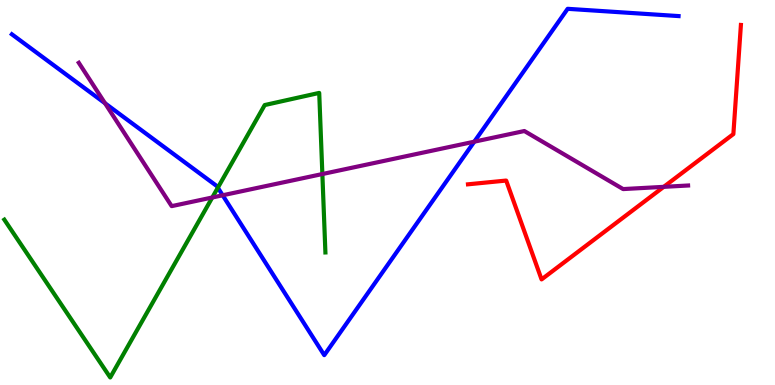[{'lines': ['blue', 'red'], 'intersections': []}, {'lines': ['green', 'red'], 'intersections': []}, {'lines': ['purple', 'red'], 'intersections': [{'x': 8.56, 'y': 5.15}]}, {'lines': ['blue', 'green'], 'intersections': [{'x': 2.81, 'y': 5.12}]}, {'lines': ['blue', 'purple'], 'intersections': [{'x': 1.36, 'y': 7.32}, {'x': 2.87, 'y': 4.93}, {'x': 6.12, 'y': 6.32}]}, {'lines': ['green', 'purple'], 'intersections': [{'x': 2.74, 'y': 4.87}, {'x': 4.16, 'y': 5.48}]}]